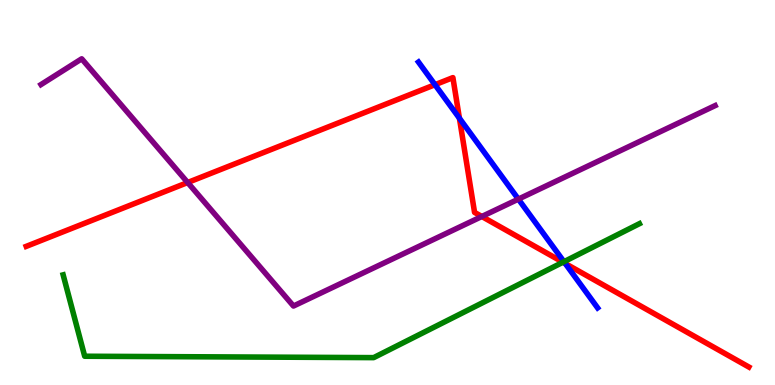[{'lines': ['blue', 'red'], 'intersections': [{'x': 5.61, 'y': 7.8}, {'x': 5.93, 'y': 6.93}, {'x': 7.29, 'y': 3.15}]}, {'lines': ['green', 'red'], 'intersections': [{'x': 7.26, 'y': 3.19}]}, {'lines': ['purple', 'red'], 'intersections': [{'x': 2.42, 'y': 5.26}, {'x': 6.22, 'y': 4.38}]}, {'lines': ['blue', 'green'], 'intersections': [{'x': 7.28, 'y': 3.2}]}, {'lines': ['blue', 'purple'], 'intersections': [{'x': 6.69, 'y': 4.83}]}, {'lines': ['green', 'purple'], 'intersections': []}]